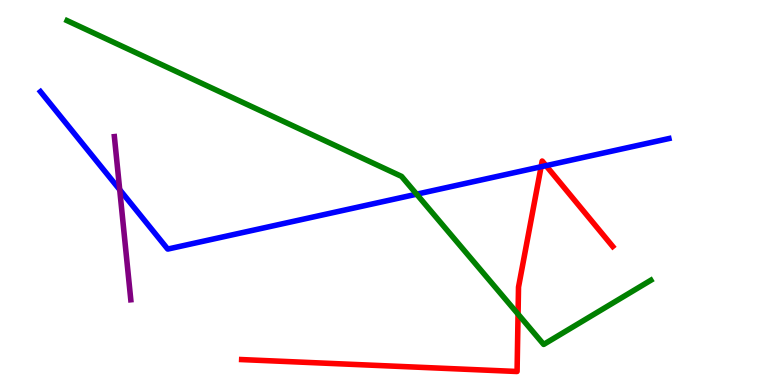[{'lines': ['blue', 'red'], 'intersections': [{'x': 6.98, 'y': 5.67}, {'x': 7.05, 'y': 5.7}]}, {'lines': ['green', 'red'], 'intersections': [{'x': 6.68, 'y': 1.84}]}, {'lines': ['purple', 'red'], 'intersections': []}, {'lines': ['blue', 'green'], 'intersections': [{'x': 5.38, 'y': 4.96}]}, {'lines': ['blue', 'purple'], 'intersections': [{'x': 1.54, 'y': 5.07}]}, {'lines': ['green', 'purple'], 'intersections': []}]